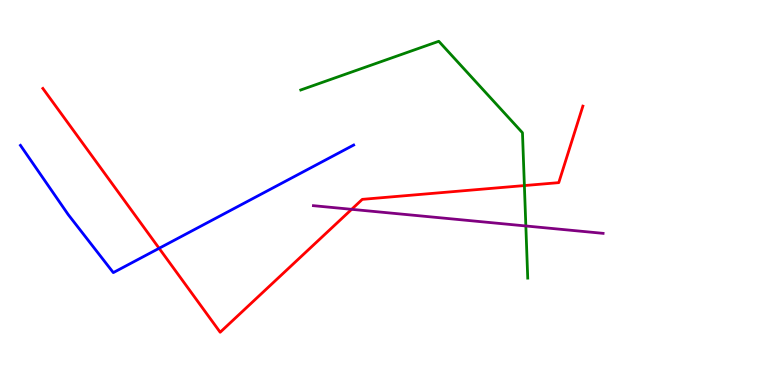[{'lines': ['blue', 'red'], 'intersections': [{'x': 2.05, 'y': 3.55}]}, {'lines': ['green', 'red'], 'intersections': [{'x': 6.77, 'y': 5.18}]}, {'lines': ['purple', 'red'], 'intersections': [{'x': 4.54, 'y': 4.56}]}, {'lines': ['blue', 'green'], 'intersections': []}, {'lines': ['blue', 'purple'], 'intersections': []}, {'lines': ['green', 'purple'], 'intersections': [{'x': 6.79, 'y': 4.13}]}]